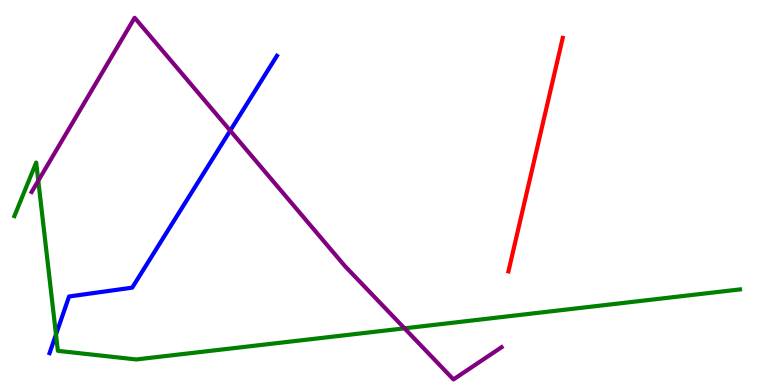[{'lines': ['blue', 'red'], 'intersections': []}, {'lines': ['green', 'red'], 'intersections': []}, {'lines': ['purple', 'red'], 'intersections': []}, {'lines': ['blue', 'green'], 'intersections': [{'x': 0.722, 'y': 1.31}]}, {'lines': ['blue', 'purple'], 'intersections': [{'x': 2.97, 'y': 6.61}]}, {'lines': ['green', 'purple'], 'intersections': [{'x': 0.494, 'y': 5.31}, {'x': 5.22, 'y': 1.47}]}]